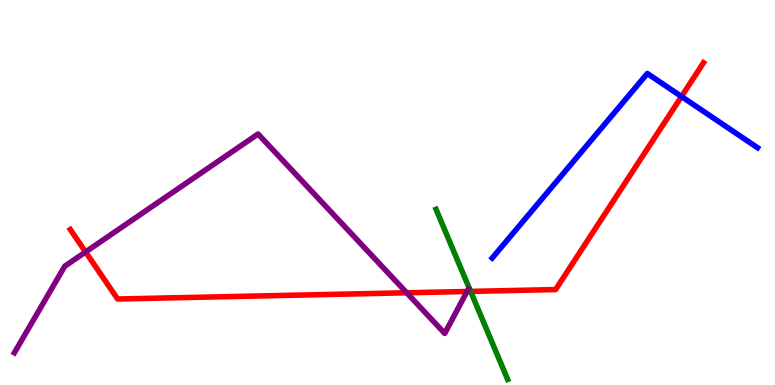[{'lines': ['blue', 'red'], 'intersections': [{'x': 8.79, 'y': 7.49}]}, {'lines': ['green', 'red'], 'intersections': [{'x': 6.07, 'y': 2.43}]}, {'lines': ['purple', 'red'], 'intersections': [{'x': 1.1, 'y': 3.46}, {'x': 5.25, 'y': 2.4}, {'x': 6.03, 'y': 2.43}]}, {'lines': ['blue', 'green'], 'intersections': []}, {'lines': ['blue', 'purple'], 'intersections': []}, {'lines': ['green', 'purple'], 'intersections': []}]